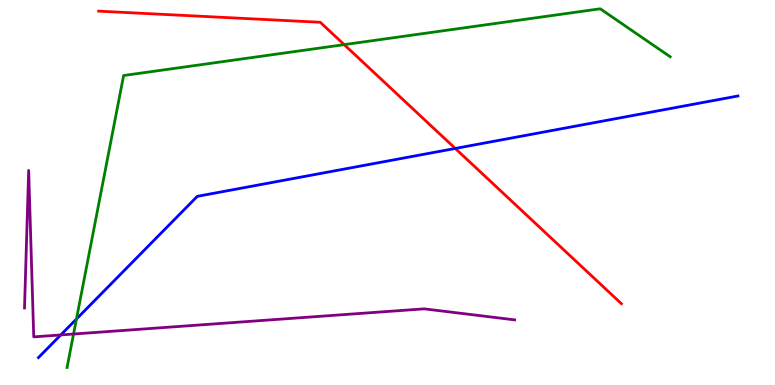[{'lines': ['blue', 'red'], 'intersections': [{'x': 5.87, 'y': 6.14}]}, {'lines': ['green', 'red'], 'intersections': [{'x': 4.44, 'y': 8.84}]}, {'lines': ['purple', 'red'], 'intersections': []}, {'lines': ['blue', 'green'], 'intersections': [{'x': 0.987, 'y': 1.71}]}, {'lines': ['blue', 'purple'], 'intersections': [{'x': 0.784, 'y': 1.3}]}, {'lines': ['green', 'purple'], 'intersections': [{'x': 0.949, 'y': 1.32}]}]